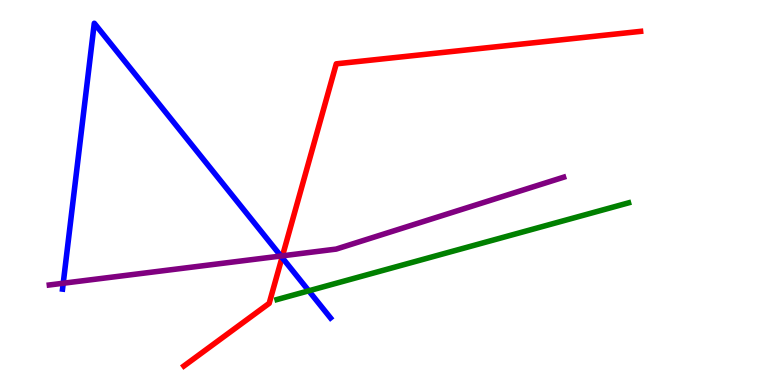[{'lines': ['blue', 'red'], 'intersections': [{'x': 3.64, 'y': 3.31}]}, {'lines': ['green', 'red'], 'intersections': []}, {'lines': ['purple', 'red'], 'intersections': [{'x': 3.65, 'y': 3.36}]}, {'lines': ['blue', 'green'], 'intersections': [{'x': 3.98, 'y': 2.45}]}, {'lines': ['blue', 'purple'], 'intersections': [{'x': 0.816, 'y': 2.64}, {'x': 3.62, 'y': 3.35}]}, {'lines': ['green', 'purple'], 'intersections': []}]